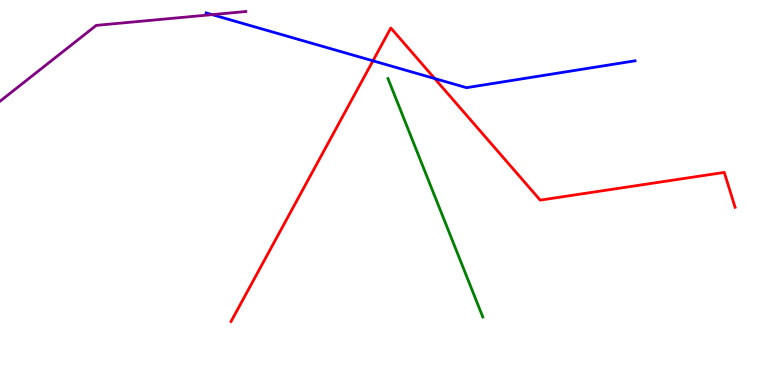[{'lines': ['blue', 'red'], 'intersections': [{'x': 4.81, 'y': 8.42}, {'x': 5.61, 'y': 7.96}]}, {'lines': ['green', 'red'], 'intersections': []}, {'lines': ['purple', 'red'], 'intersections': []}, {'lines': ['blue', 'green'], 'intersections': []}, {'lines': ['blue', 'purple'], 'intersections': [{'x': 2.74, 'y': 9.62}]}, {'lines': ['green', 'purple'], 'intersections': []}]